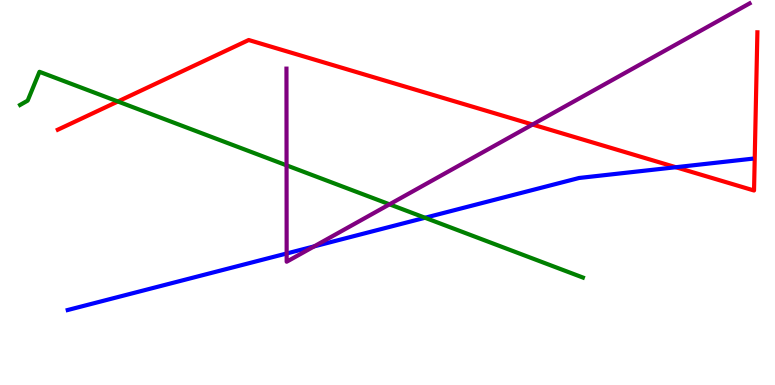[{'lines': ['blue', 'red'], 'intersections': [{'x': 8.72, 'y': 5.66}]}, {'lines': ['green', 'red'], 'intersections': [{'x': 1.52, 'y': 7.36}]}, {'lines': ['purple', 'red'], 'intersections': [{'x': 6.87, 'y': 6.77}]}, {'lines': ['blue', 'green'], 'intersections': [{'x': 5.48, 'y': 4.34}]}, {'lines': ['blue', 'purple'], 'intersections': [{'x': 3.7, 'y': 3.42}, {'x': 4.05, 'y': 3.6}]}, {'lines': ['green', 'purple'], 'intersections': [{'x': 3.7, 'y': 5.71}, {'x': 5.03, 'y': 4.69}]}]